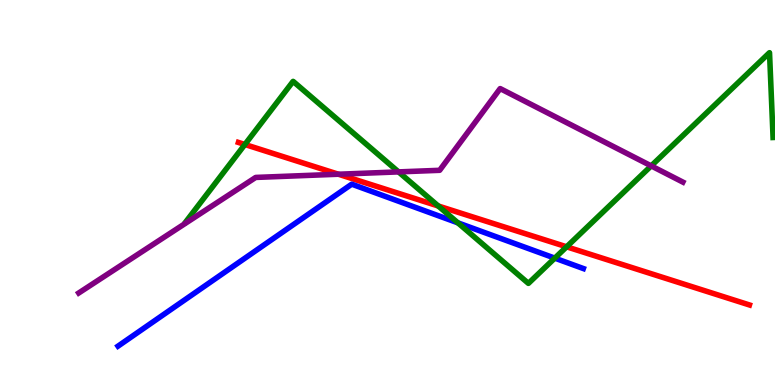[{'lines': ['blue', 'red'], 'intersections': []}, {'lines': ['green', 'red'], 'intersections': [{'x': 3.16, 'y': 6.25}, {'x': 5.65, 'y': 4.65}, {'x': 7.31, 'y': 3.59}]}, {'lines': ['purple', 'red'], 'intersections': [{'x': 4.37, 'y': 5.47}]}, {'lines': ['blue', 'green'], 'intersections': [{'x': 5.91, 'y': 4.21}, {'x': 7.16, 'y': 3.3}]}, {'lines': ['blue', 'purple'], 'intersections': []}, {'lines': ['green', 'purple'], 'intersections': [{'x': 5.14, 'y': 5.54}, {'x': 8.4, 'y': 5.69}]}]